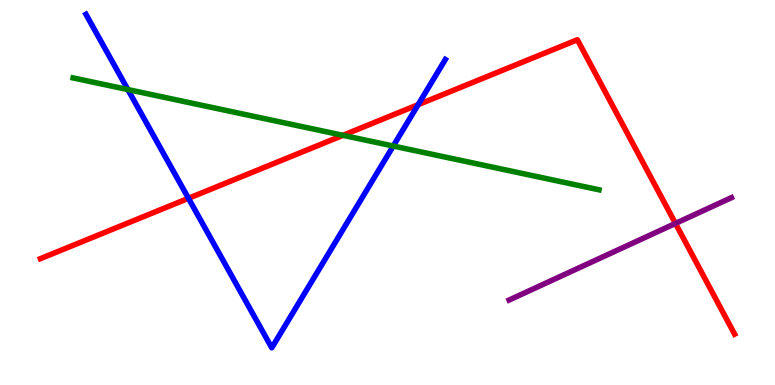[{'lines': ['blue', 'red'], 'intersections': [{'x': 2.43, 'y': 4.85}, {'x': 5.4, 'y': 7.28}]}, {'lines': ['green', 'red'], 'intersections': [{'x': 4.43, 'y': 6.49}]}, {'lines': ['purple', 'red'], 'intersections': [{'x': 8.72, 'y': 4.2}]}, {'lines': ['blue', 'green'], 'intersections': [{'x': 1.65, 'y': 7.67}, {'x': 5.07, 'y': 6.21}]}, {'lines': ['blue', 'purple'], 'intersections': []}, {'lines': ['green', 'purple'], 'intersections': []}]